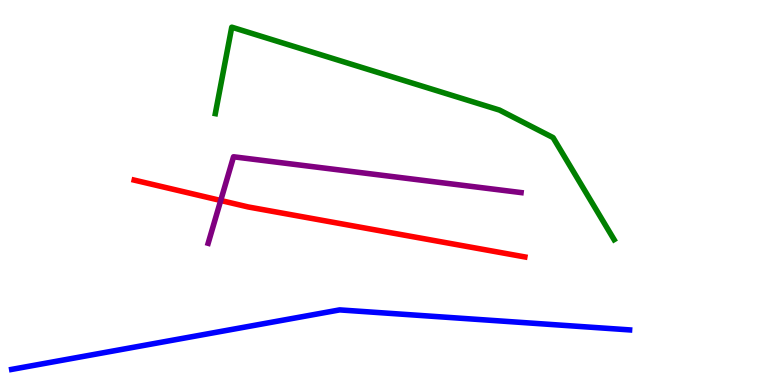[{'lines': ['blue', 'red'], 'intersections': []}, {'lines': ['green', 'red'], 'intersections': []}, {'lines': ['purple', 'red'], 'intersections': [{'x': 2.85, 'y': 4.79}]}, {'lines': ['blue', 'green'], 'intersections': []}, {'lines': ['blue', 'purple'], 'intersections': []}, {'lines': ['green', 'purple'], 'intersections': []}]